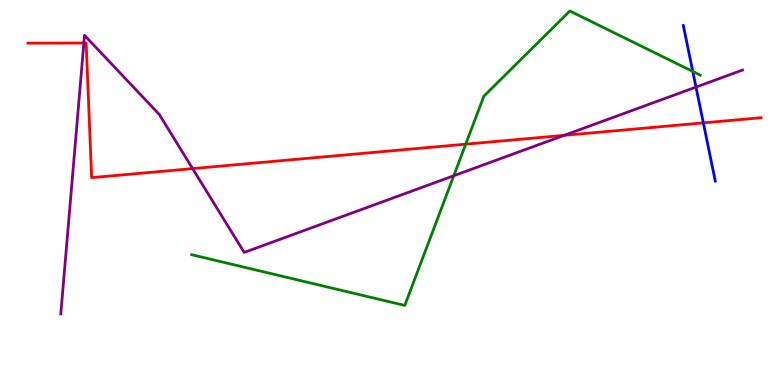[{'lines': ['blue', 'red'], 'intersections': [{'x': 9.08, 'y': 6.81}]}, {'lines': ['green', 'red'], 'intersections': [{'x': 6.01, 'y': 6.26}]}, {'lines': ['purple', 'red'], 'intersections': [{'x': 1.08, 'y': 8.88}, {'x': 2.49, 'y': 5.62}, {'x': 7.28, 'y': 6.48}]}, {'lines': ['blue', 'green'], 'intersections': [{'x': 8.94, 'y': 8.14}]}, {'lines': ['blue', 'purple'], 'intersections': [{'x': 8.98, 'y': 7.74}]}, {'lines': ['green', 'purple'], 'intersections': [{'x': 5.86, 'y': 5.44}]}]